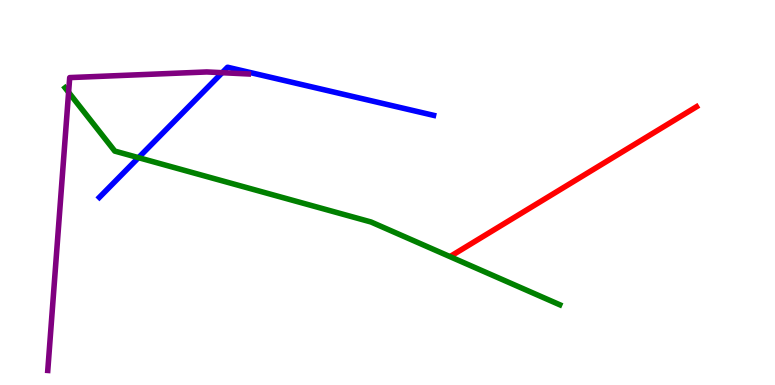[{'lines': ['blue', 'red'], 'intersections': []}, {'lines': ['green', 'red'], 'intersections': []}, {'lines': ['purple', 'red'], 'intersections': []}, {'lines': ['blue', 'green'], 'intersections': [{'x': 1.79, 'y': 5.91}]}, {'lines': ['blue', 'purple'], 'intersections': [{'x': 2.87, 'y': 8.11}]}, {'lines': ['green', 'purple'], 'intersections': [{'x': 0.885, 'y': 7.6}]}]